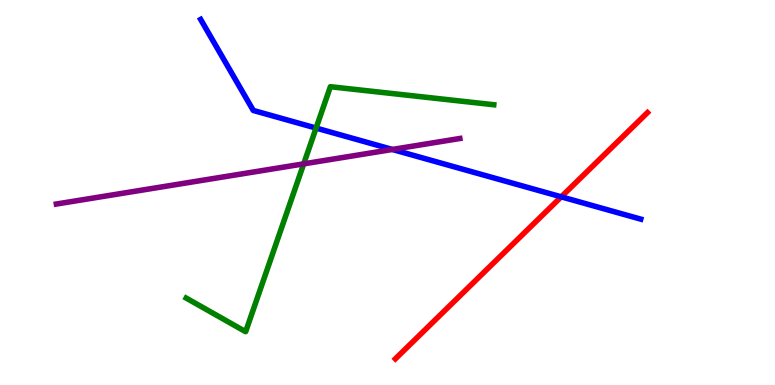[{'lines': ['blue', 'red'], 'intersections': [{'x': 7.24, 'y': 4.89}]}, {'lines': ['green', 'red'], 'intersections': []}, {'lines': ['purple', 'red'], 'intersections': []}, {'lines': ['blue', 'green'], 'intersections': [{'x': 4.08, 'y': 6.67}]}, {'lines': ['blue', 'purple'], 'intersections': [{'x': 5.06, 'y': 6.12}]}, {'lines': ['green', 'purple'], 'intersections': [{'x': 3.92, 'y': 5.74}]}]